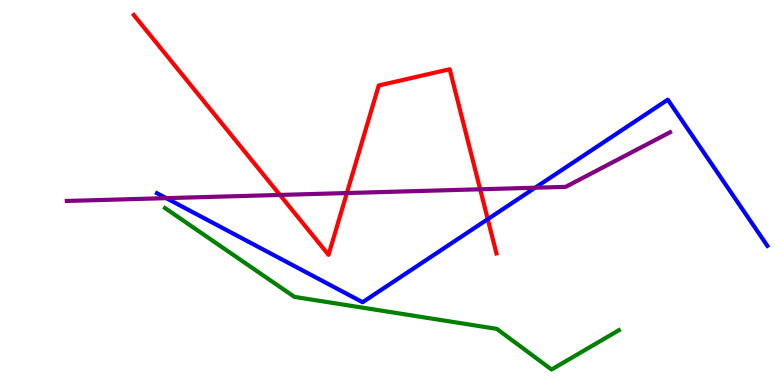[{'lines': ['blue', 'red'], 'intersections': [{'x': 6.29, 'y': 4.31}]}, {'lines': ['green', 'red'], 'intersections': []}, {'lines': ['purple', 'red'], 'intersections': [{'x': 3.61, 'y': 4.94}, {'x': 4.48, 'y': 4.99}, {'x': 6.2, 'y': 5.08}]}, {'lines': ['blue', 'green'], 'intersections': []}, {'lines': ['blue', 'purple'], 'intersections': [{'x': 2.15, 'y': 4.85}, {'x': 6.91, 'y': 5.12}]}, {'lines': ['green', 'purple'], 'intersections': []}]